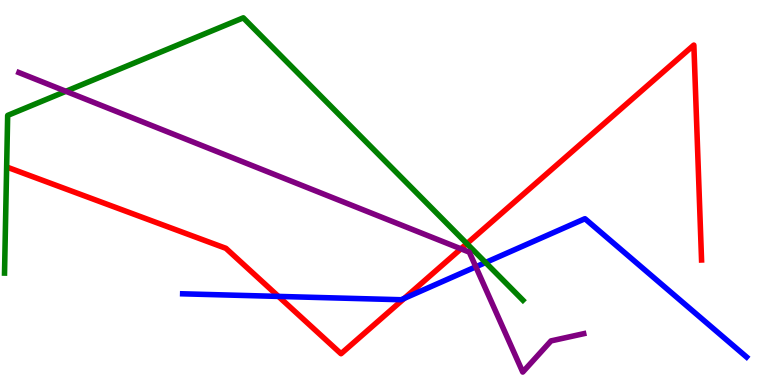[{'lines': ['blue', 'red'], 'intersections': [{'x': 3.59, 'y': 2.3}, {'x': 5.22, 'y': 2.25}]}, {'lines': ['green', 'red'], 'intersections': [{'x': 6.02, 'y': 3.67}]}, {'lines': ['purple', 'red'], 'intersections': [{'x': 5.95, 'y': 3.54}]}, {'lines': ['blue', 'green'], 'intersections': [{'x': 6.27, 'y': 3.18}]}, {'lines': ['blue', 'purple'], 'intersections': [{'x': 6.14, 'y': 3.07}]}, {'lines': ['green', 'purple'], 'intersections': [{'x': 0.85, 'y': 7.63}]}]